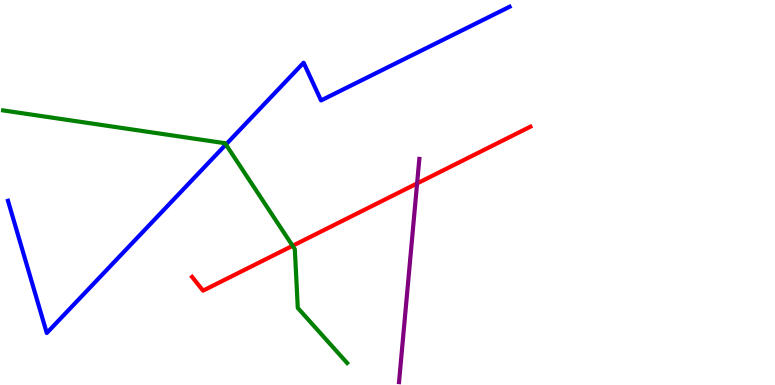[{'lines': ['blue', 'red'], 'intersections': []}, {'lines': ['green', 'red'], 'intersections': [{'x': 3.78, 'y': 3.62}]}, {'lines': ['purple', 'red'], 'intersections': [{'x': 5.38, 'y': 5.24}]}, {'lines': ['blue', 'green'], 'intersections': [{'x': 2.91, 'y': 6.25}]}, {'lines': ['blue', 'purple'], 'intersections': []}, {'lines': ['green', 'purple'], 'intersections': []}]